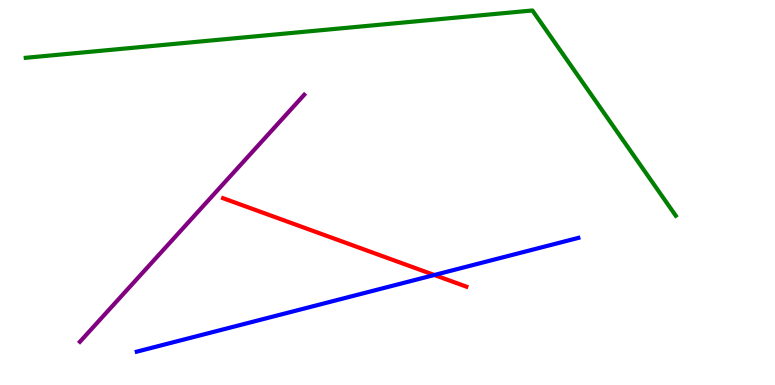[{'lines': ['blue', 'red'], 'intersections': [{'x': 5.6, 'y': 2.86}]}, {'lines': ['green', 'red'], 'intersections': []}, {'lines': ['purple', 'red'], 'intersections': []}, {'lines': ['blue', 'green'], 'intersections': []}, {'lines': ['blue', 'purple'], 'intersections': []}, {'lines': ['green', 'purple'], 'intersections': []}]